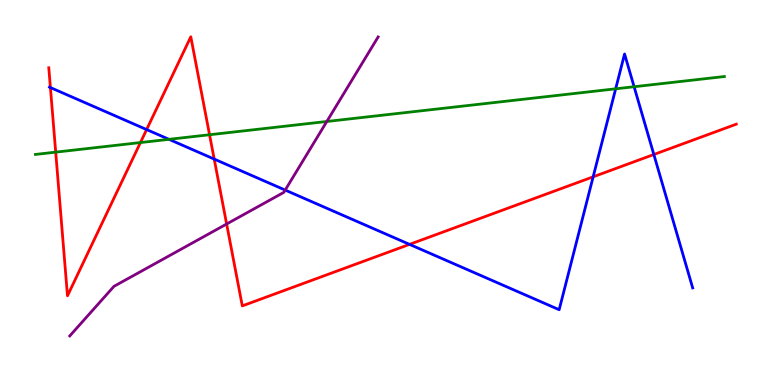[{'lines': ['blue', 'red'], 'intersections': [{'x': 0.65, 'y': 7.73}, {'x': 1.89, 'y': 6.63}, {'x': 2.76, 'y': 5.87}, {'x': 5.28, 'y': 3.65}, {'x': 7.65, 'y': 5.41}, {'x': 8.44, 'y': 5.99}]}, {'lines': ['green', 'red'], 'intersections': [{'x': 0.719, 'y': 6.05}, {'x': 1.81, 'y': 6.3}, {'x': 2.7, 'y': 6.5}]}, {'lines': ['purple', 'red'], 'intersections': [{'x': 2.92, 'y': 4.18}]}, {'lines': ['blue', 'green'], 'intersections': [{'x': 2.18, 'y': 6.38}, {'x': 7.94, 'y': 7.69}, {'x': 8.18, 'y': 7.75}]}, {'lines': ['blue', 'purple'], 'intersections': [{'x': 3.68, 'y': 5.06}]}, {'lines': ['green', 'purple'], 'intersections': [{'x': 4.22, 'y': 6.84}]}]